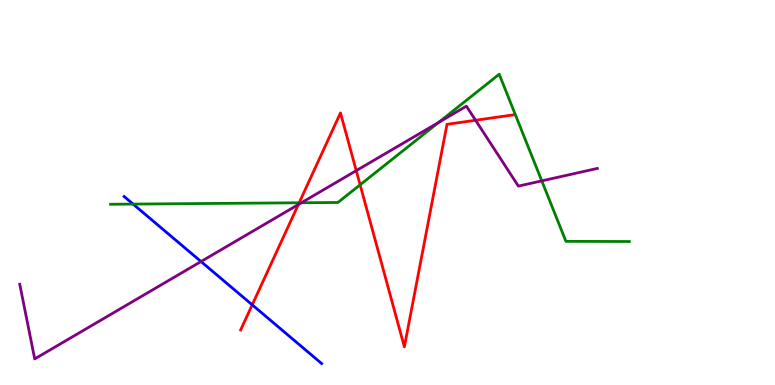[{'lines': ['blue', 'red'], 'intersections': [{'x': 3.25, 'y': 2.08}]}, {'lines': ['green', 'red'], 'intersections': [{'x': 3.86, 'y': 4.73}, {'x': 4.65, 'y': 5.2}]}, {'lines': ['purple', 'red'], 'intersections': [{'x': 3.85, 'y': 4.69}, {'x': 4.6, 'y': 5.57}, {'x': 6.14, 'y': 6.88}]}, {'lines': ['blue', 'green'], 'intersections': [{'x': 1.72, 'y': 4.7}]}, {'lines': ['blue', 'purple'], 'intersections': [{'x': 2.59, 'y': 3.21}]}, {'lines': ['green', 'purple'], 'intersections': [{'x': 3.89, 'y': 4.73}, {'x': 5.66, 'y': 6.82}, {'x': 6.99, 'y': 5.3}]}]